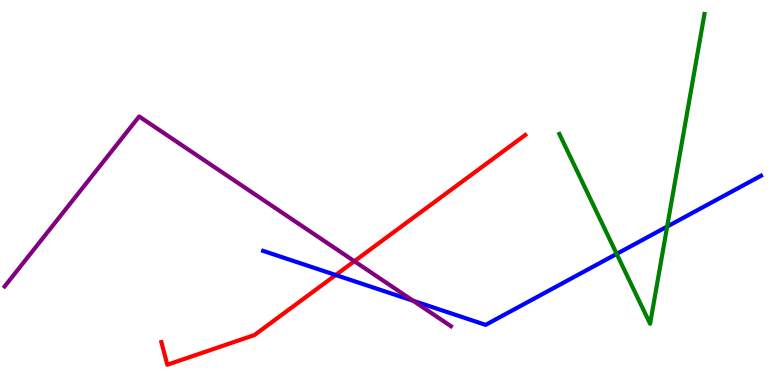[{'lines': ['blue', 'red'], 'intersections': [{'x': 4.33, 'y': 2.86}]}, {'lines': ['green', 'red'], 'intersections': []}, {'lines': ['purple', 'red'], 'intersections': [{'x': 4.57, 'y': 3.21}]}, {'lines': ['blue', 'green'], 'intersections': [{'x': 7.96, 'y': 3.41}, {'x': 8.61, 'y': 4.12}]}, {'lines': ['blue', 'purple'], 'intersections': [{'x': 5.33, 'y': 2.19}]}, {'lines': ['green', 'purple'], 'intersections': []}]